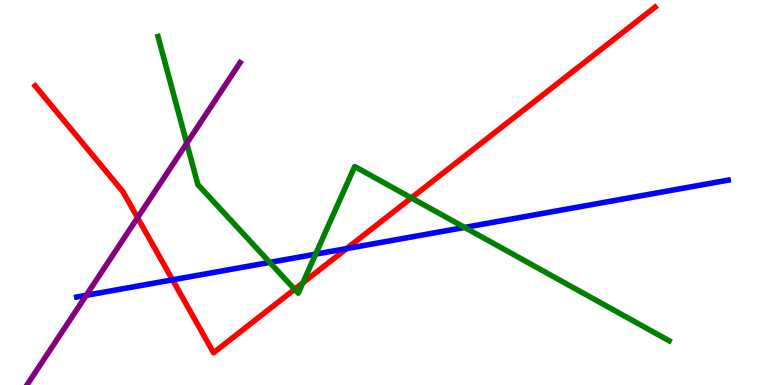[{'lines': ['blue', 'red'], 'intersections': [{'x': 2.23, 'y': 2.73}, {'x': 4.47, 'y': 3.54}]}, {'lines': ['green', 'red'], 'intersections': [{'x': 3.8, 'y': 2.49}, {'x': 3.91, 'y': 2.65}, {'x': 5.31, 'y': 4.86}]}, {'lines': ['purple', 'red'], 'intersections': [{'x': 1.78, 'y': 4.35}]}, {'lines': ['blue', 'green'], 'intersections': [{'x': 3.48, 'y': 3.18}, {'x': 4.07, 'y': 3.4}, {'x': 5.99, 'y': 4.09}]}, {'lines': ['blue', 'purple'], 'intersections': [{'x': 1.11, 'y': 2.33}]}, {'lines': ['green', 'purple'], 'intersections': [{'x': 2.41, 'y': 6.28}]}]